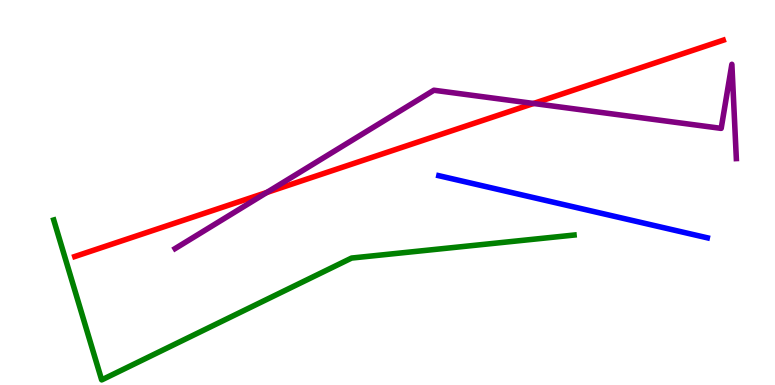[{'lines': ['blue', 'red'], 'intersections': []}, {'lines': ['green', 'red'], 'intersections': []}, {'lines': ['purple', 'red'], 'intersections': [{'x': 3.44, 'y': 5.0}, {'x': 6.88, 'y': 7.31}]}, {'lines': ['blue', 'green'], 'intersections': []}, {'lines': ['blue', 'purple'], 'intersections': []}, {'lines': ['green', 'purple'], 'intersections': []}]